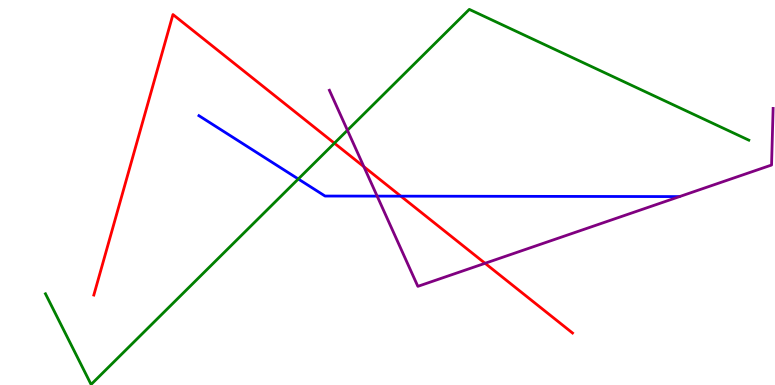[{'lines': ['blue', 'red'], 'intersections': [{'x': 5.17, 'y': 4.9}]}, {'lines': ['green', 'red'], 'intersections': [{'x': 4.31, 'y': 6.28}]}, {'lines': ['purple', 'red'], 'intersections': [{'x': 4.7, 'y': 5.67}, {'x': 6.26, 'y': 3.16}]}, {'lines': ['blue', 'green'], 'intersections': [{'x': 3.85, 'y': 5.35}]}, {'lines': ['blue', 'purple'], 'intersections': [{'x': 4.87, 'y': 4.91}]}, {'lines': ['green', 'purple'], 'intersections': [{'x': 4.48, 'y': 6.62}]}]